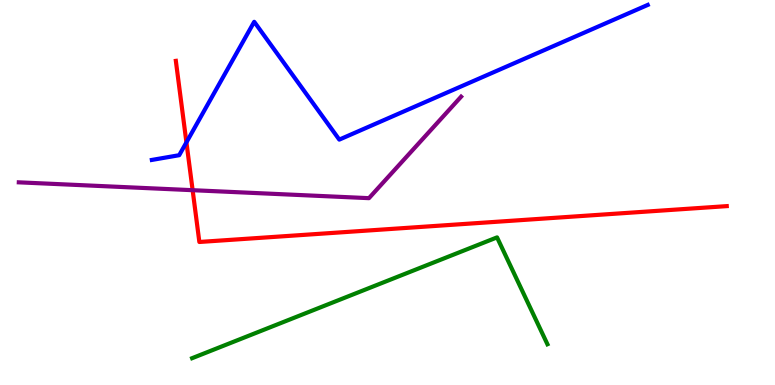[{'lines': ['blue', 'red'], 'intersections': [{'x': 2.41, 'y': 6.3}]}, {'lines': ['green', 'red'], 'intersections': []}, {'lines': ['purple', 'red'], 'intersections': [{'x': 2.49, 'y': 5.06}]}, {'lines': ['blue', 'green'], 'intersections': []}, {'lines': ['blue', 'purple'], 'intersections': []}, {'lines': ['green', 'purple'], 'intersections': []}]